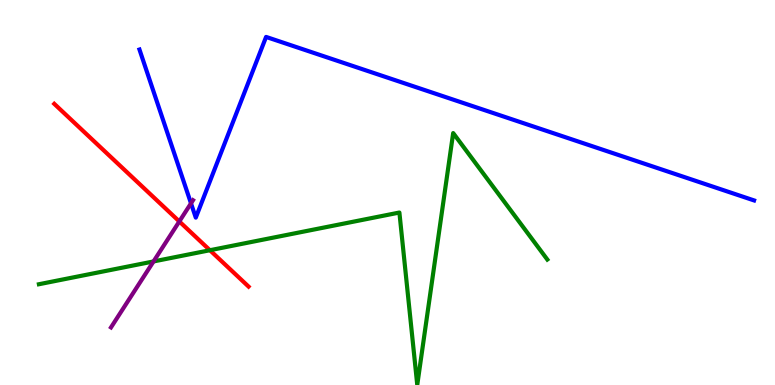[{'lines': ['blue', 'red'], 'intersections': []}, {'lines': ['green', 'red'], 'intersections': [{'x': 2.71, 'y': 3.5}]}, {'lines': ['purple', 'red'], 'intersections': [{'x': 2.31, 'y': 4.25}]}, {'lines': ['blue', 'green'], 'intersections': []}, {'lines': ['blue', 'purple'], 'intersections': [{'x': 2.46, 'y': 4.72}]}, {'lines': ['green', 'purple'], 'intersections': [{'x': 1.98, 'y': 3.21}]}]